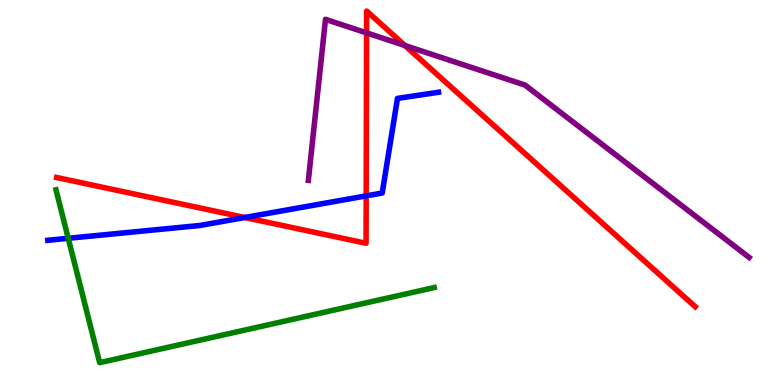[{'lines': ['blue', 'red'], 'intersections': [{'x': 3.16, 'y': 4.35}, {'x': 4.73, 'y': 4.91}]}, {'lines': ['green', 'red'], 'intersections': []}, {'lines': ['purple', 'red'], 'intersections': [{'x': 4.73, 'y': 9.15}, {'x': 5.22, 'y': 8.82}]}, {'lines': ['blue', 'green'], 'intersections': [{'x': 0.881, 'y': 3.81}]}, {'lines': ['blue', 'purple'], 'intersections': []}, {'lines': ['green', 'purple'], 'intersections': []}]